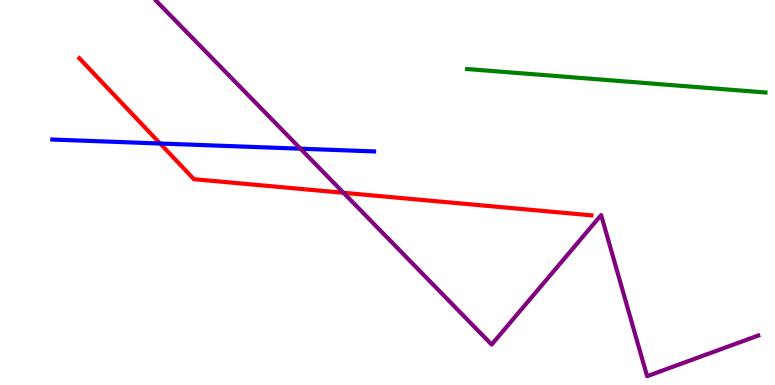[{'lines': ['blue', 'red'], 'intersections': [{'x': 2.07, 'y': 6.27}]}, {'lines': ['green', 'red'], 'intersections': []}, {'lines': ['purple', 'red'], 'intersections': [{'x': 4.43, 'y': 4.99}]}, {'lines': ['blue', 'green'], 'intersections': []}, {'lines': ['blue', 'purple'], 'intersections': [{'x': 3.88, 'y': 6.14}]}, {'lines': ['green', 'purple'], 'intersections': []}]